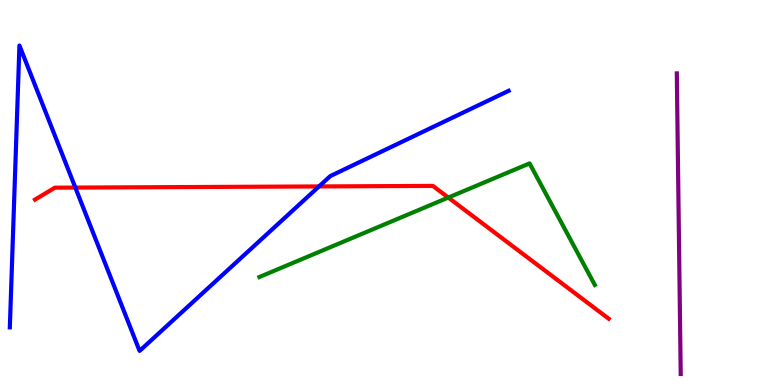[{'lines': ['blue', 'red'], 'intersections': [{'x': 0.972, 'y': 5.13}, {'x': 4.12, 'y': 5.16}]}, {'lines': ['green', 'red'], 'intersections': [{'x': 5.78, 'y': 4.87}]}, {'lines': ['purple', 'red'], 'intersections': []}, {'lines': ['blue', 'green'], 'intersections': []}, {'lines': ['blue', 'purple'], 'intersections': []}, {'lines': ['green', 'purple'], 'intersections': []}]